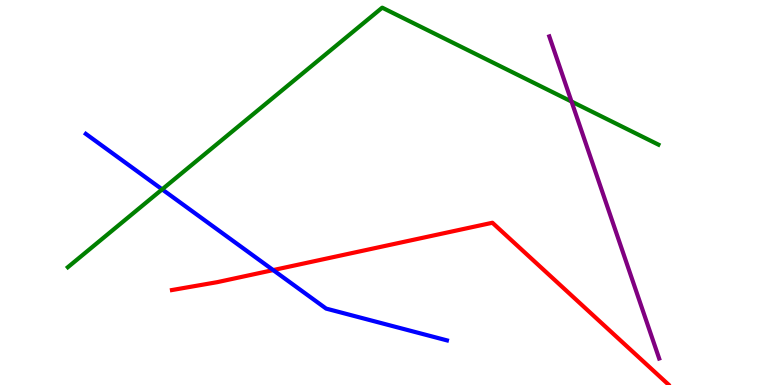[{'lines': ['blue', 'red'], 'intersections': [{'x': 3.52, 'y': 2.98}]}, {'lines': ['green', 'red'], 'intersections': []}, {'lines': ['purple', 'red'], 'intersections': []}, {'lines': ['blue', 'green'], 'intersections': [{'x': 2.09, 'y': 5.08}]}, {'lines': ['blue', 'purple'], 'intersections': []}, {'lines': ['green', 'purple'], 'intersections': [{'x': 7.37, 'y': 7.36}]}]